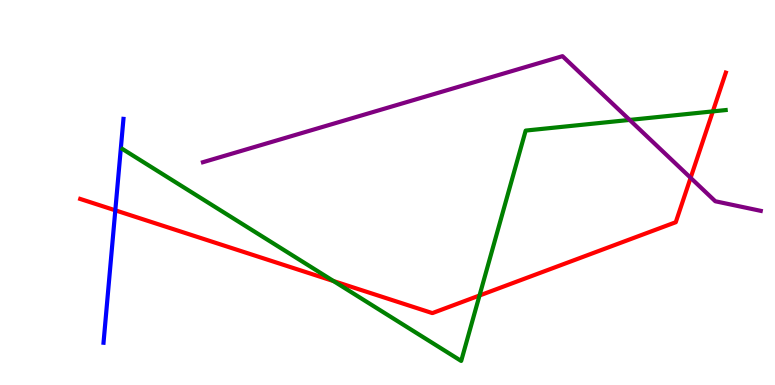[{'lines': ['blue', 'red'], 'intersections': [{'x': 1.49, 'y': 4.54}]}, {'lines': ['green', 'red'], 'intersections': [{'x': 4.3, 'y': 2.7}, {'x': 6.19, 'y': 2.32}, {'x': 9.2, 'y': 7.11}]}, {'lines': ['purple', 'red'], 'intersections': [{'x': 8.91, 'y': 5.38}]}, {'lines': ['blue', 'green'], 'intersections': []}, {'lines': ['blue', 'purple'], 'intersections': []}, {'lines': ['green', 'purple'], 'intersections': [{'x': 8.12, 'y': 6.89}]}]